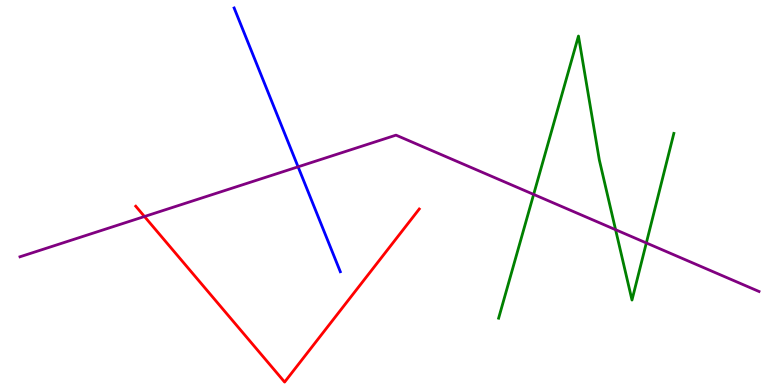[{'lines': ['blue', 'red'], 'intersections': []}, {'lines': ['green', 'red'], 'intersections': []}, {'lines': ['purple', 'red'], 'intersections': [{'x': 1.86, 'y': 4.38}]}, {'lines': ['blue', 'green'], 'intersections': []}, {'lines': ['blue', 'purple'], 'intersections': [{'x': 3.85, 'y': 5.67}]}, {'lines': ['green', 'purple'], 'intersections': [{'x': 6.89, 'y': 4.95}, {'x': 7.94, 'y': 4.03}, {'x': 8.34, 'y': 3.69}]}]